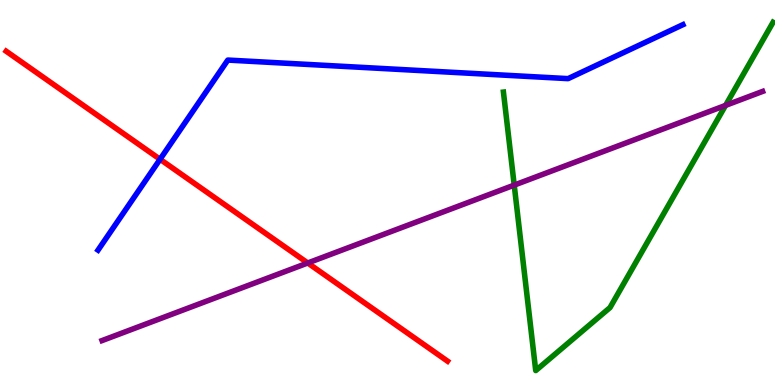[{'lines': ['blue', 'red'], 'intersections': [{'x': 2.07, 'y': 5.86}]}, {'lines': ['green', 'red'], 'intersections': []}, {'lines': ['purple', 'red'], 'intersections': [{'x': 3.97, 'y': 3.17}]}, {'lines': ['blue', 'green'], 'intersections': []}, {'lines': ['blue', 'purple'], 'intersections': []}, {'lines': ['green', 'purple'], 'intersections': [{'x': 6.64, 'y': 5.19}, {'x': 9.36, 'y': 7.26}]}]